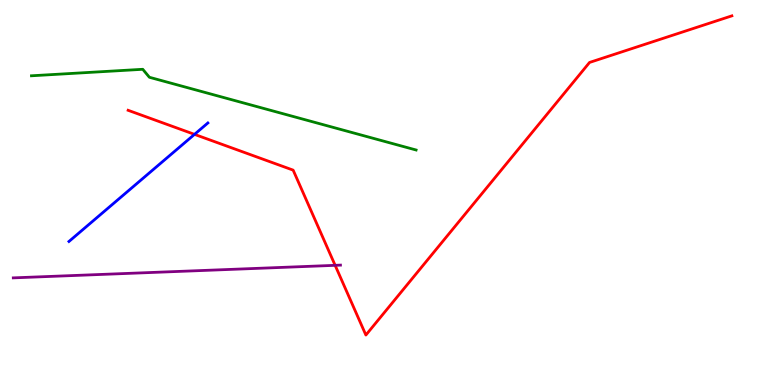[{'lines': ['blue', 'red'], 'intersections': [{'x': 2.51, 'y': 6.51}]}, {'lines': ['green', 'red'], 'intersections': []}, {'lines': ['purple', 'red'], 'intersections': [{'x': 4.32, 'y': 3.11}]}, {'lines': ['blue', 'green'], 'intersections': []}, {'lines': ['blue', 'purple'], 'intersections': []}, {'lines': ['green', 'purple'], 'intersections': []}]